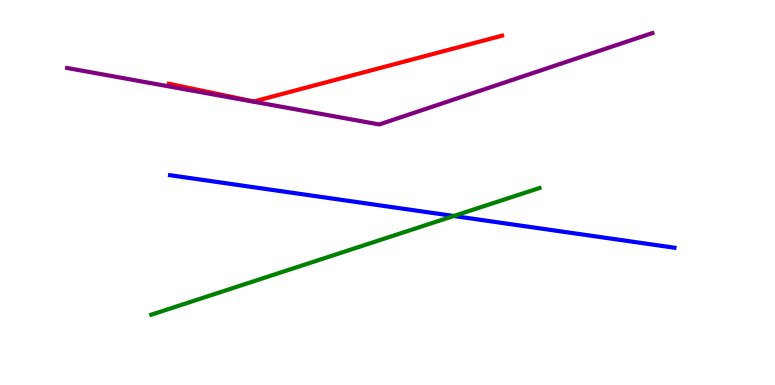[{'lines': ['blue', 'red'], 'intersections': []}, {'lines': ['green', 'red'], 'intersections': []}, {'lines': ['purple', 'red'], 'intersections': []}, {'lines': ['blue', 'green'], 'intersections': [{'x': 5.85, 'y': 4.39}]}, {'lines': ['blue', 'purple'], 'intersections': []}, {'lines': ['green', 'purple'], 'intersections': []}]